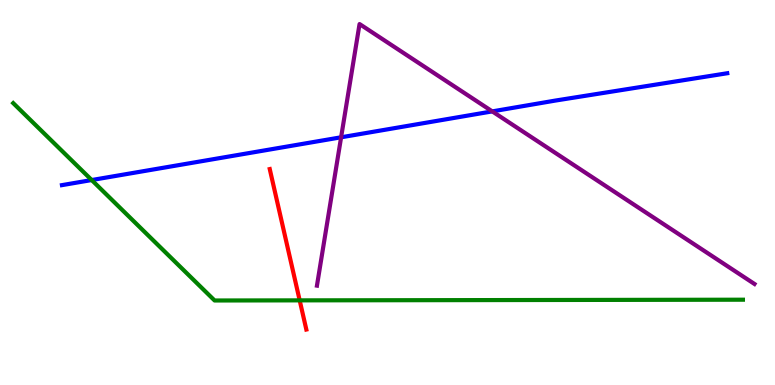[{'lines': ['blue', 'red'], 'intersections': []}, {'lines': ['green', 'red'], 'intersections': [{'x': 3.87, 'y': 2.2}]}, {'lines': ['purple', 'red'], 'intersections': []}, {'lines': ['blue', 'green'], 'intersections': [{'x': 1.18, 'y': 5.32}]}, {'lines': ['blue', 'purple'], 'intersections': [{'x': 4.4, 'y': 6.43}, {'x': 6.35, 'y': 7.11}]}, {'lines': ['green', 'purple'], 'intersections': []}]